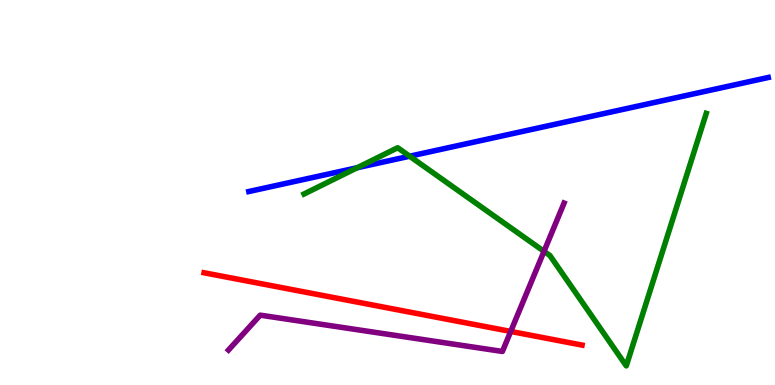[{'lines': ['blue', 'red'], 'intersections': []}, {'lines': ['green', 'red'], 'intersections': []}, {'lines': ['purple', 'red'], 'intersections': [{'x': 6.59, 'y': 1.39}]}, {'lines': ['blue', 'green'], 'intersections': [{'x': 4.61, 'y': 5.64}, {'x': 5.29, 'y': 5.94}]}, {'lines': ['blue', 'purple'], 'intersections': []}, {'lines': ['green', 'purple'], 'intersections': [{'x': 7.02, 'y': 3.47}]}]